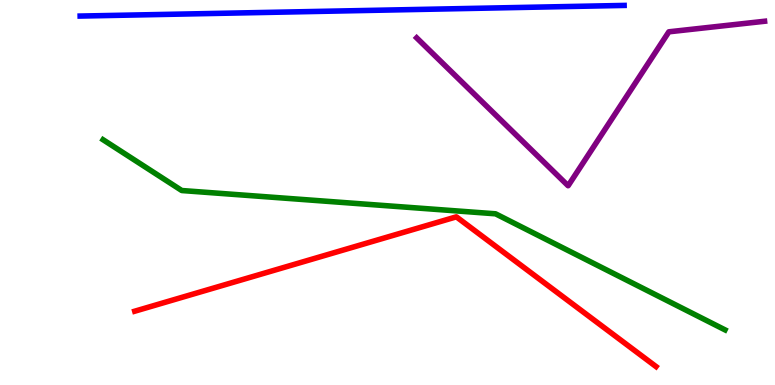[{'lines': ['blue', 'red'], 'intersections': []}, {'lines': ['green', 'red'], 'intersections': []}, {'lines': ['purple', 'red'], 'intersections': []}, {'lines': ['blue', 'green'], 'intersections': []}, {'lines': ['blue', 'purple'], 'intersections': []}, {'lines': ['green', 'purple'], 'intersections': []}]